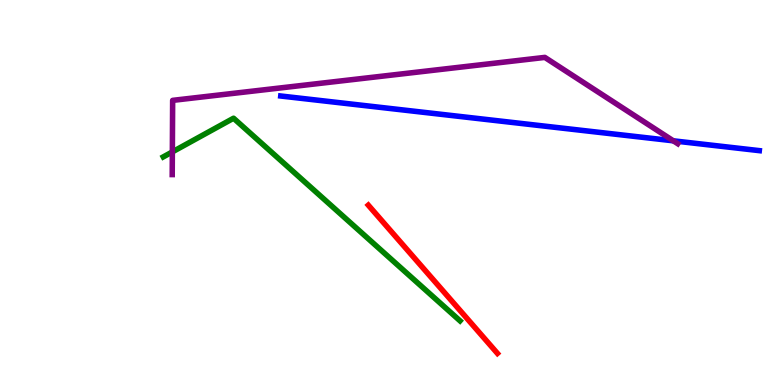[{'lines': ['blue', 'red'], 'intersections': []}, {'lines': ['green', 'red'], 'intersections': []}, {'lines': ['purple', 'red'], 'intersections': []}, {'lines': ['blue', 'green'], 'intersections': []}, {'lines': ['blue', 'purple'], 'intersections': [{'x': 8.69, 'y': 6.34}]}, {'lines': ['green', 'purple'], 'intersections': [{'x': 2.22, 'y': 6.05}]}]